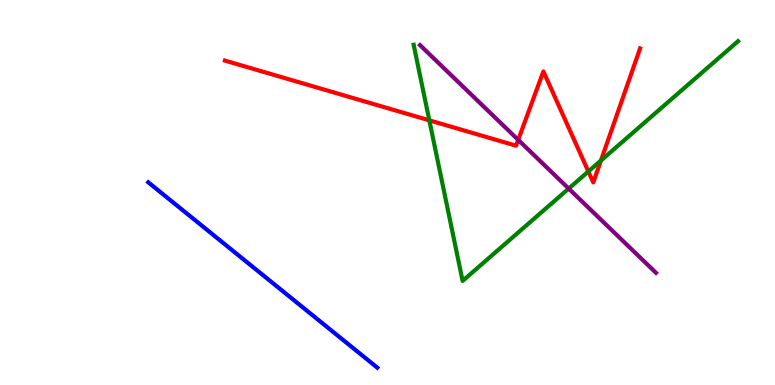[{'lines': ['blue', 'red'], 'intersections': []}, {'lines': ['green', 'red'], 'intersections': [{'x': 5.54, 'y': 6.87}, {'x': 7.59, 'y': 5.55}, {'x': 7.75, 'y': 5.83}]}, {'lines': ['purple', 'red'], 'intersections': [{'x': 6.69, 'y': 6.37}]}, {'lines': ['blue', 'green'], 'intersections': []}, {'lines': ['blue', 'purple'], 'intersections': []}, {'lines': ['green', 'purple'], 'intersections': [{'x': 7.34, 'y': 5.1}]}]